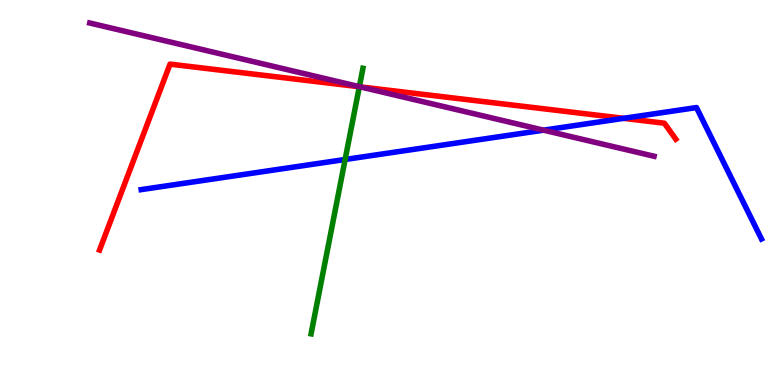[{'lines': ['blue', 'red'], 'intersections': [{'x': 8.05, 'y': 6.93}]}, {'lines': ['green', 'red'], 'intersections': [{'x': 4.64, 'y': 7.75}]}, {'lines': ['purple', 'red'], 'intersections': [{'x': 4.65, 'y': 7.74}]}, {'lines': ['blue', 'green'], 'intersections': [{'x': 4.45, 'y': 5.86}]}, {'lines': ['blue', 'purple'], 'intersections': [{'x': 7.01, 'y': 6.62}]}, {'lines': ['green', 'purple'], 'intersections': [{'x': 4.64, 'y': 7.75}]}]